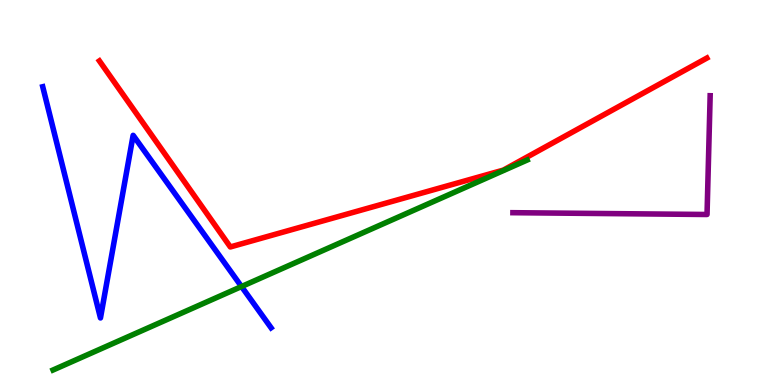[{'lines': ['blue', 'red'], 'intersections': []}, {'lines': ['green', 'red'], 'intersections': []}, {'lines': ['purple', 'red'], 'intersections': []}, {'lines': ['blue', 'green'], 'intersections': [{'x': 3.12, 'y': 2.56}]}, {'lines': ['blue', 'purple'], 'intersections': []}, {'lines': ['green', 'purple'], 'intersections': []}]